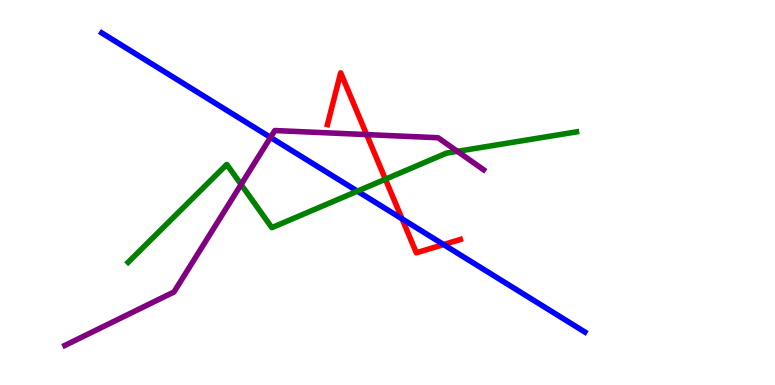[{'lines': ['blue', 'red'], 'intersections': [{'x': 5.19, 'y': 4.32}, {'x': 5.72, 'y': 3.65}]}, {'lines': ['green', 'red'], 'intersections': [{'x': 4.97, 'y': 5.35}]}, {'lines': ['purple', 'red'], 'intersections': [{'x': 4.73, 'y': 6.5}]}, {'lines': ['blue', 'green'], 'intersections': [{'x': 4.61, 'y': 5.03}]}, {'lines': ['blue', 'purple'], 'intersections': [{'x': 3.49, 'y': 6.43}]}, {'lines': ['green', 'purple'], 'intersections': [{'x': 3.11, 'y': 5.21}, {'x': 5.9, 'y': 6.07}]}]